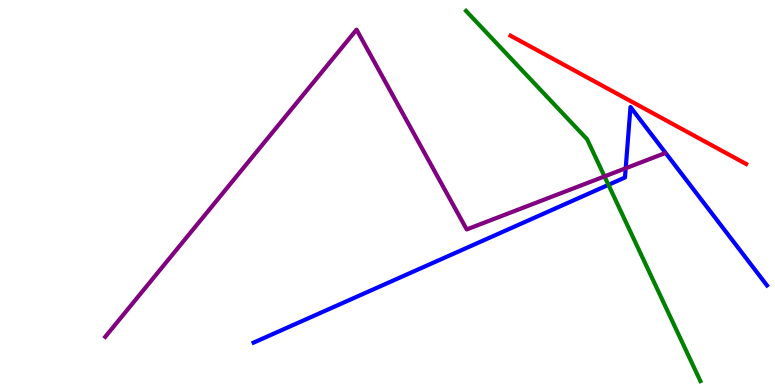[{'lines': ['blue', 'red'], 'intersections': []}, {'lines': ['green', 'red'], 'intersections': []}, {'lines': ['purple', 'red'], 'intersections': []}, {'lines': ['blue', 'green'], 'intersections': [{'x': 7.85, 'y': 5.2}]}, {'lines': ['blue', 'purple'], 'intersections': [{'x': 8.07, 'y': 5.63}]}, {'lines': ['green', 'purple'], 'intersections': [{'x': 7.8, 'y': 5.42}]}]